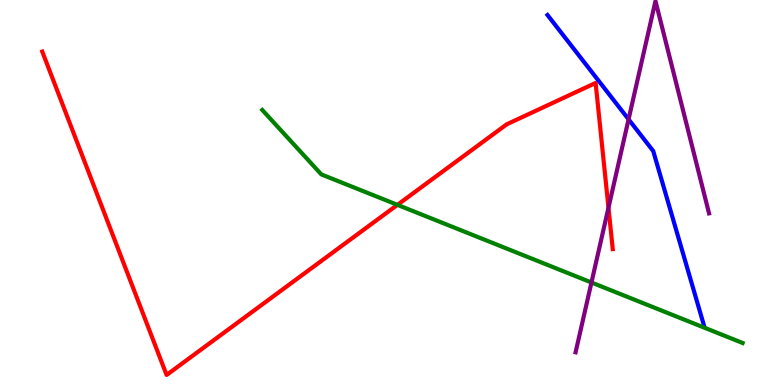[{'lines': ['blue', 'red'], 'intersections': []}, {'lines': ['green', 'red'], 'intersections': [{'x': 5.13, 'y': 4.68}]}, {'lines': ['purple', 'red'], 'intersections': [{'x': 7.85, 'y': 4.6}]}, {'lines': ['blue', 'green'], 'intersections': []}, {'lines': ['blue', 'purple'], 'intersections': [{'x': 8.11, 'y': 6.9}]}, {'lines': ['green', 'purple'], 'intersections': [{'x': 7.63, 'y': 2.66}]}]